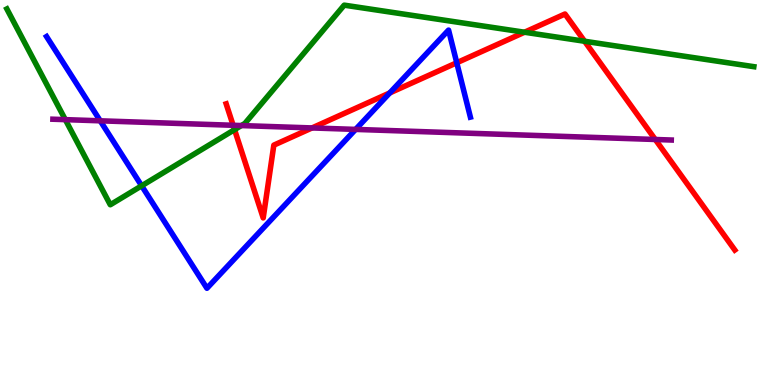[{'lines': ['blue', 'red'], 'intersections': [{'x': 5.03, 'y': 7.59}, {'x': 5.89, 'y': 8.37}]}, {'lines': ['green', 'red'], 'intersections': [{'x': 3.03, 'y': 6.63}, {'x': 6.77, 'y': 9.16}, {'x': 7.54, 'y': 8.93}]}, {'lines': ['purple', 'red'], 'intersections': [{'x': 3.01, 'y': 6.75}, {'x': 4.03, 'y': 6.68}, {'x': 8.46, 'y': 6.38}]}, {'lines': ['blue', 'green'], 'intersections': [{'x': 1.83, 'y': 5.17}]}, {'lines': ['blue', 'purple'], 'intersections': [{'x': 1.29, 'y': 6.86}, {'x': 4.59, 'y': 6.64}]}, {'lines': ['green', 'purple'], 'intersections': [{'x': 0.843, 'y': 6.89}, {'x': 3.11, 'y': 6.74}]}]